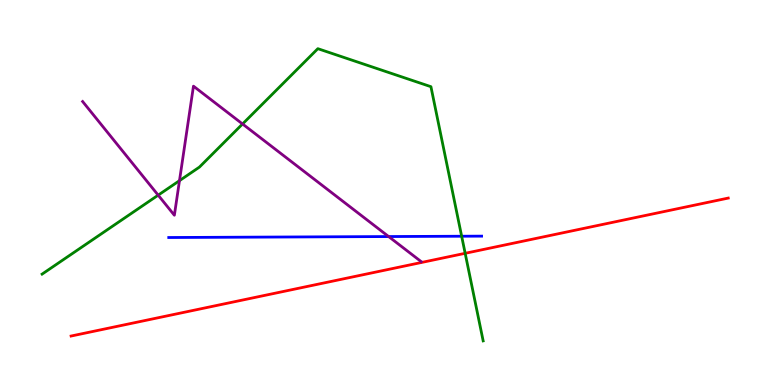[{'lines': ['blue', 'red'], 'intersections': []}, {'lines': ['green', 'red'], 'intersections': [{'x': 6.0, 'y': 3.42}]}, {'lines': ['purple', 'red'], 'intersections': []}, {'lines': ['blue', 'green'], 'intersections': [{'x': 5.96, 'y': 3.86}]}, {'lines': ['blue', 'purple'], 'intersections': [{'x': 5.01, 'y': 3.86}]}, {'lines': ['green', 'purple'], 'intersections': [{'x': 2.04, 'y': 4.93}, {'x': 2.32, 'y': 5.31}, {'x': 3.13, 'y': 6.78}]}]